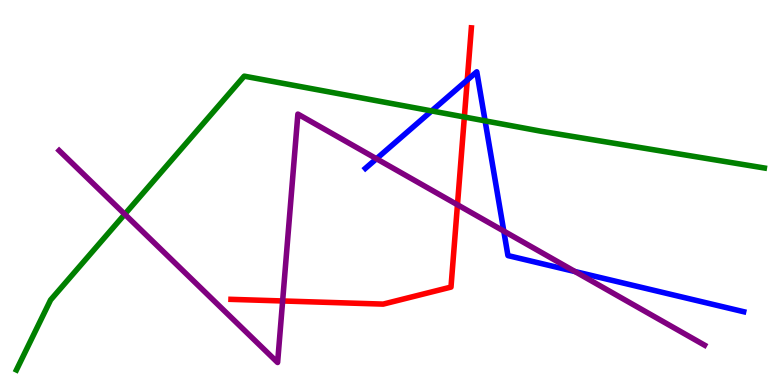[{'lines': ['blue', 'red'], 'intersections': [{'x': 6.03, 'y': 7.92}]}, {'lines': ['green', 'red'], 'intersections': [{'x': 5.99, 'y': 6.96}]}, {'lines': ['purple', 'red'], 'intersections': [{'x': 3.65, 'y': 2.18}, {'x': 5.9, 'y': 4.68}]}, {'lines': ['blue', 'green'], 'intersections': [{'x': 5.57, 'y': 7.12}, {'x': 6.26, 'y': 6.86}]}, {'lines': ['blue', 'purple'], 'intersections': [{'x': 4.86, 'y': 5.88}, {'x': 6.5, 'y': 4.0}, {'x': 7.42, 'y': 2.95}]}, {'lines': ['green', 'purple'], 'intersections': [{'x': 1.61, 'y': 4.44}]}]